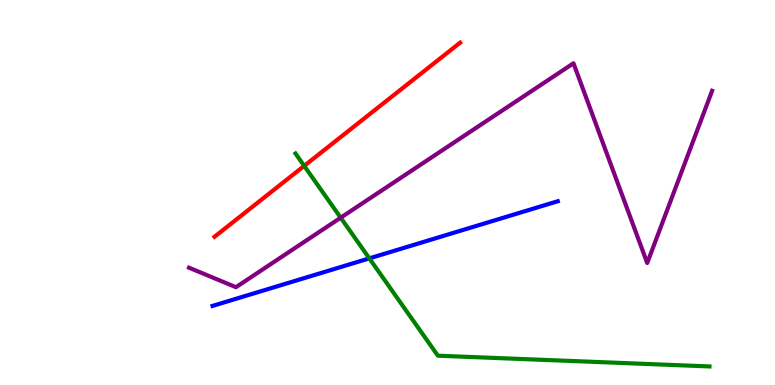[{'lines': ['blue', 'red'], 'intersections': []}, {'lines': ['green', 'red'], 'intersections': [{'x': 3.93, 'y': 5.69}]}, {'lines': ['purple', 'red'], 'intersections': []}, {'lines': ['blue', 'green'], 'intersections': [{'x': 4.77, 'y': 3.29}]}, {'lines': ['blue', 'purple'], 'intersections': []}, {'lines': ['green', 'purple'], 'intersections': [{'x': 4.4, 'y': 4.35}]}]